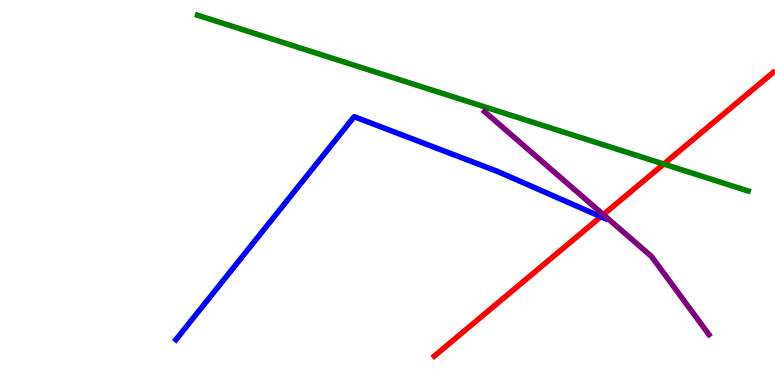[{'lines': ['blue', 'red'], 'intersections': [{'x': 7.75, 'y': 4.37}]}, {'lines': ['green', 'red'], 'intersections': [{'x': 8.56, 'y': 5.74}]}, {'lines': ['purple', 'red'], 'intersections': [{'x': 7.78, 'y': 4.43}]}, {'lines': ['blue', 'green'], 'intersections': []}, {'lines': ['blue', 'purple'], 'intersections': []}, {'lines': ['green', 'purple'], 'intersections': []}]